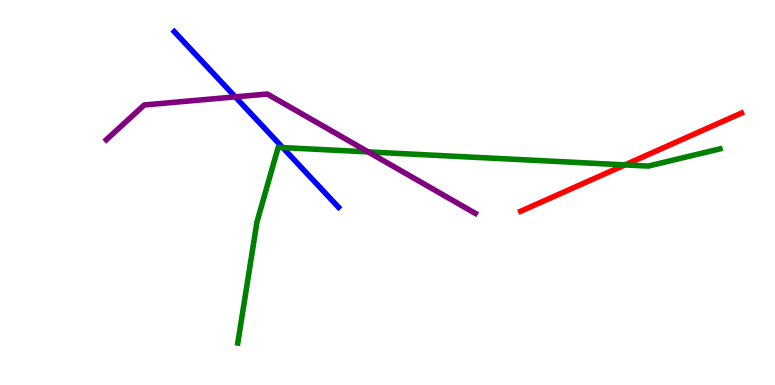[{'lines': ['blue', 'red'], 'intersections': []}, {'lines': ['green', 'red'], 'intersections': [{'x': 8.06, 'y': 5.72}]}, {'lines': ['purple', 'red'], 'intersections': []}, {'lines': ['blue', 'green'], 'intersections': [{'x': 3.65, 'y': 6.17}]}, {'lines': ['blue', 'purple'], 'intersections': [{'x': 3.04, 'y': 7.48}]}, {'lines': ['green', 'purple'], 'intersections': [{'x': 4.75, 'y': 6.05}]}]